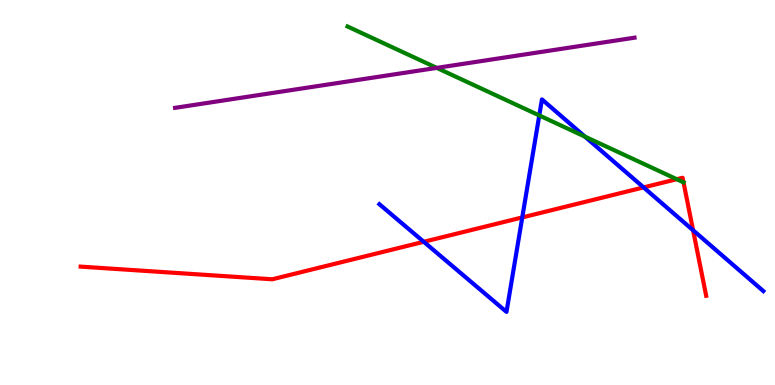[{'lines': ['blue', 'red'], 'intersections': [{'x': 5.47, 'y': 3.72}, {'x': 6.74, 'y': 4.35}, {'x': 8.3, 'y': 5.13}, {'x': 8.94, 'y': 4.02}]}, {'lines': ['green', 'red'], 'intersections': [{'x': 8.73, 'y': 5.35}]}, {'lines': ['purple', 'red'], 'intersections': []}, {'lines': ['blue', 'green'], 'intersections': [{'x': 6.96, 'y': 7.0}, {'x': 7.55, 'y': 6.45}]}, {'lines': ['blue', 'purple'], 'intersections': []}, {'lines': ['green', 'purple'], 'intersections': [{'x': 5.64, 'y': 8.24}]}]